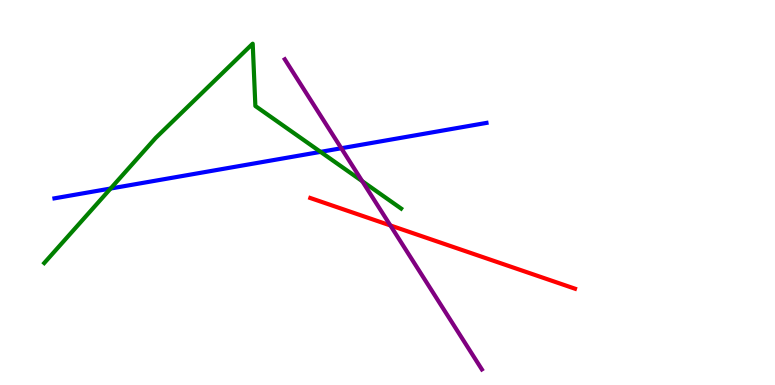[{'lines': ['blue', 'red'], 'intersections': []}, {'lines': ['green', 'red'], 'intersections': []}, {'lines': ['purple', 'red'], 'intersections': [{'x': 5.04, 'y': 4.14}]}, {'lines': ['blue', 'green'], 'intersections': [{'x': 1.43, 'y': 5.1}, {'x': 4.14, 'y': 6.06}]}, {'lines': ['blue', 'purple'], 'intersections': [{'x': 4.4, 'y': 6.15}]}, {'lines': ['green', 'purple'], 'intersections': [{'x': 4.67, 'y': 5.29}]}]